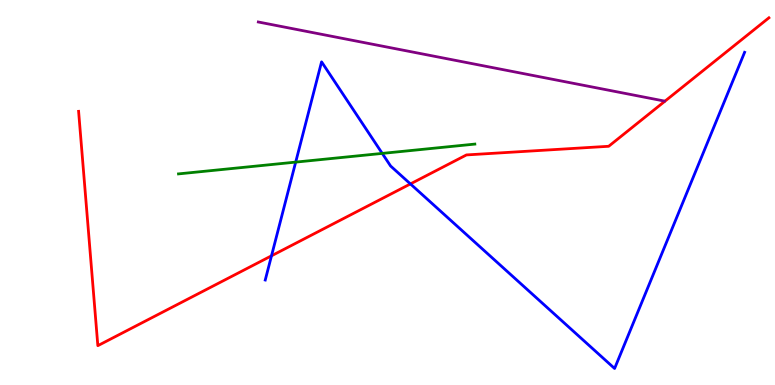[{'lines': ['blue', 'red'], 'intersections': [{'x': 3.5, 'y': 3.36}, {'x': 5.3, 'y': 5.22}]}, {'lines': ['green', 'red'], 'intersections': []}, {'lines': ['purple', 'red'], 'intersections': []}, {'lines': ['blue', 'green'], 'intersections': [{'x': 3.82, 'y': 5.79}, {'x': 4.93, 'y': 6.02}]}, {'lines': ['blue', 'purple'], 'intersections': []}, {'lines': ['green', 'purple'], 'intersections': []}]